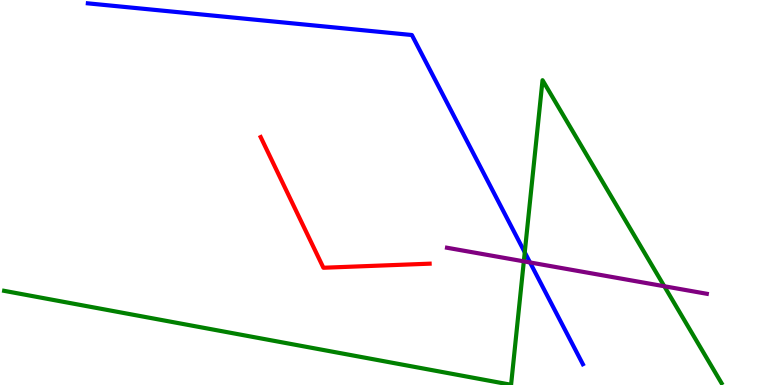[{'lines': ['blue', 'red'], 'intersections': []}, {'lines': ['green', 'red'], 'intersections': []}, {'lines': ['purple', 'red'], 'intersections': []}, {'lines': ['blue', 'green'], 'intersections': [{'x': 6.77, 'y': 3.45}]}, {'lines': ['blue', 'purple'], 'intersections': [{'x': 6.84, 'y': 3.18}]}, {'lines': ['green', 'purple'], 'intersections': [{'x': 6.76, 'y': 3.21}, {'x': 8.57, 'y': 2.56}]}]